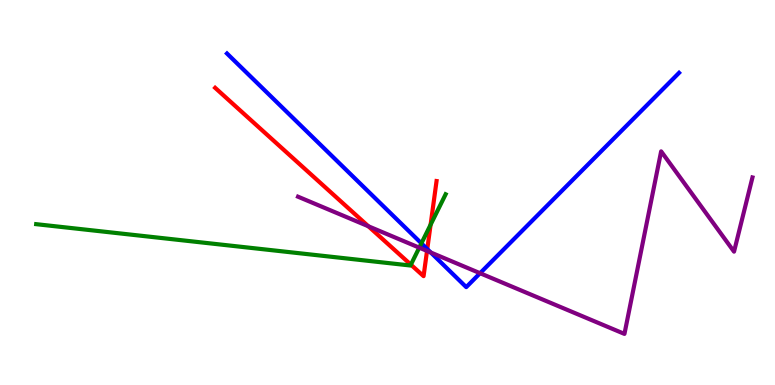[{'lines': ['blue', 'red'], 'intersections': [{'x': 5.51, 'y': 3.53}]}, {'lines': ['green', 'red'], 'intersections': [{'x': 5.3, 'y': 3.13}, {'x': 5.56, 'y': 4.16}]}, {'lines': ['purple', 'red'], 'intersections': [{'x': 4.75, 'y': 4.12}, {'x': 5.51, 'y': 3.48}]}, {'lines': ['blue', 'green'], 'intersections': [{'x': 5.44, 'y': 3.68}]}, {'lines': ['blue', 'purple'], 'intersections': [{'x': 5.56, 'y': 3.44}, {'x': 6.19, 'y': 2.9}]}, {'lines': ['green', 'purple'], 'intersections': [{'x': 5.41, 'y': 3.57}]}]